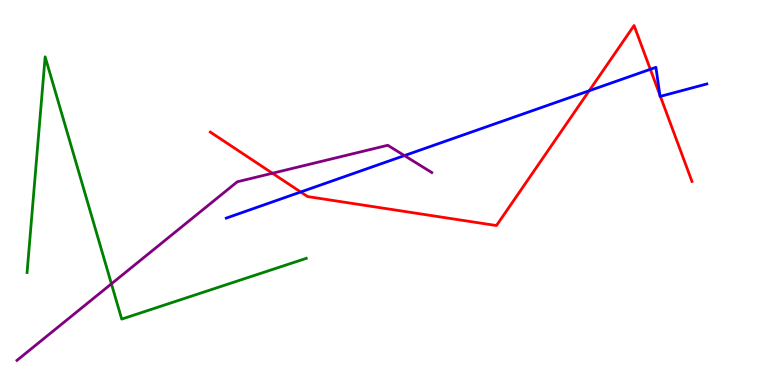[{'lines': ['blue', 'red'], 'intersections': [{'x': 3.88, 'y': 5.01}, {'x': 7.6, 'y': 7.64}, {'x': 8.39, 'y': 8.2}, {'x': 8.51, 'y': 7.53}, {'x': 8.52, 'y': 7.5}]}, {'lines': ['green', 'red'], 'intersections': []}, {'lines': ['purple', 'red'], 'intersections': [{'x': 3.52, 'y': 5.5}]}, {'lines': ['blue', 'green'], 'intersections': []}, {'lines': ['blue', 'purple'], 'intersections': [{'x': 5.22, 'y': 5.96}]}, {'lines': ['green', 'purple'], 'intersections': [{'x': 1.44, 'y': 2.63}]}]